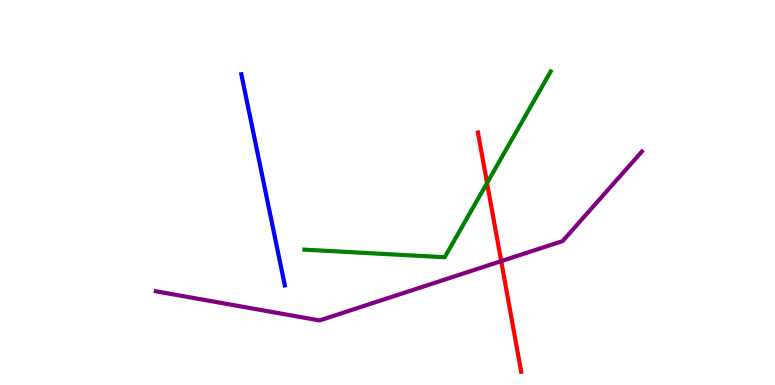[{'lines': ['blue', 'red'], 'intersections': []}, {'lines': ['green', 'red'], 'intersections': [{'x': 6.28, 'y': 5.25}]}, {'lines': ['purple', 'red'], 'intersections': [{'x': 6.47, 'y': 3.22}]}, {'lines': ['blue', 'green'], 'intersections': []}, {'lines': ['blue', 'purple'], 'intersections': []}, {'lines': ['green', 'purple'], 'intersections': []}]